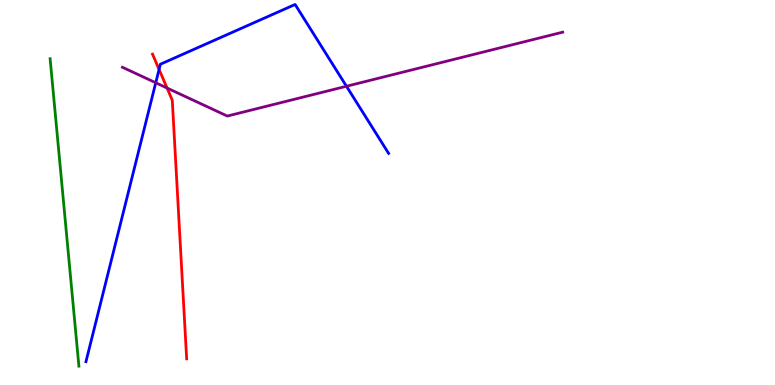[{'lines': ['blue', 'red'], 'intersections': [{'x': 2.05, 'y': 8.2}]}, {'lines': ['green', 'red'], 'intersections': []}, {'lines': ['purple', 'red'], 'intersections': [{'x': 2.16, 'y': 7.71}]}, {'lines': ['blue', 'green'], 'intersections': []}, {'lines': ['blue', 'purple'], 'intersections': [{'x': 2.01, 'y': 7.85}, {'x': 4.47, 'y': 7.76}]}, {'lines': ['green', 'purple'], 'intersections': []}]